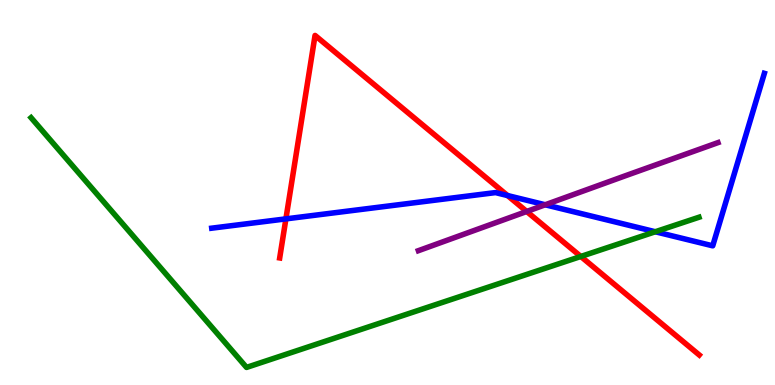[{'lines': ['blue', 'red'], 'intersections': [{'x': 3.69, 'y': 4.31}, {'x': 6.55, 'y': 4.92}]}, {'lines': ['green', 'red'], 'intersections': [{'x': 7.49, 'y': 3.34}]}, {'lines': ['purple', 'red'], 'intersections': [{'x': 6.8, 'y': 4.51}]}, {'lines': ['blue', 'green'], 'intersections': [{'x': 8.46, 'y': 3.98}]}, {'lines': ['blue', 'purple'], 'intersections': [{'x': 7.04, 'y': 4.68}]}, {'lines': ['green', 'purple'], 'intersections': []}]